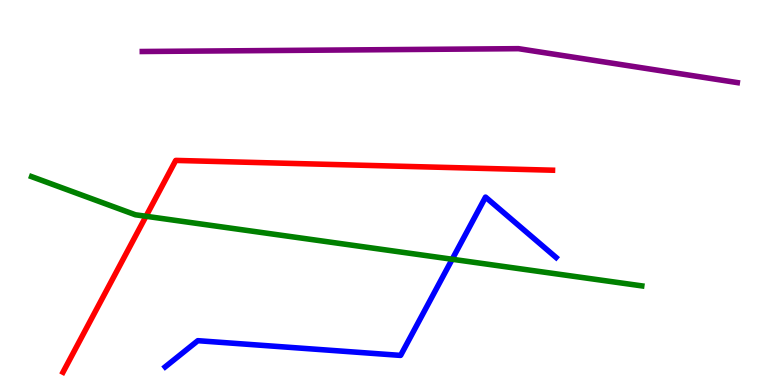[{'lines': ['blue', 'red'], 'intersections': []}, {'lines': ['green', 'red'], 'intersections': [{'x': 1.88, 'y': 4.38}]}, {'lines': ['purple', 'red'], 'intersections': []}, {'lines': ['blue', 'green'], 'intersections': [{'x': 5.83, 'y': 3.27}]}, {'lines': ['blue', 'purple'], 'intersections': []}, {'lines': ['green', 'purple'], 'intersections': []}]